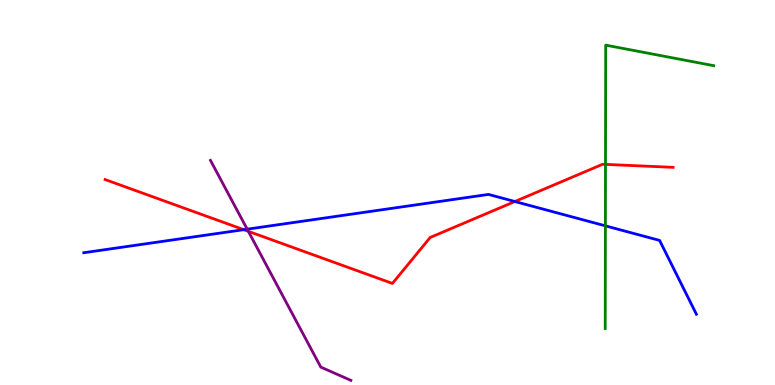[{'lines': ['blue', 'red'], 'intersections': [{'x': 3.15, 'y': 4.03}, {'x': 6.64, 'y': 4.77}]}, {'lines': ['green', 'red'], 'intersections': [{'x': 7.81, 'y': 5.73}]}, {'lines': ['purple', 'red'], 'intersections': [{'x': 3.2, 'y': 3.99}]}, {'lines': ['blue', 'green'], 'intersections': [{'x': 7.81, 'y': 4.13}]}, {'lines': ['blue', 'purple'], 'intersections': [{'x': 3.19, 'y': 4.05}]}, {'lines': ['green', 'purple'], 'intersections': []}]